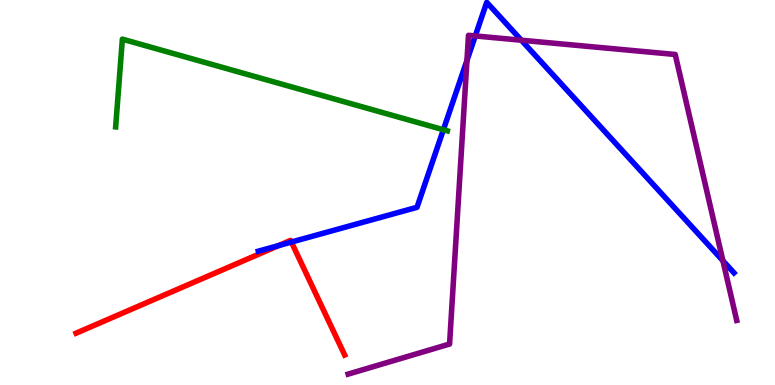[{'lines': ['blue', 'red'], 'intersections': [{'x': 3.59, 'y': 3.62}, {'x': 3.76, 'y': 3.71}]}, {'lines': ['green', 'red'], 'intersections': []}, {'lines': ['purple', 'red'], 'intersections': []}, {'lines': ['blue', 'green'], 'intersections': [{'x': 5.72, 'y': 6.63}]}, {'lines': ['blue', 'purple'], 'intersections': [{'x': 6.03, 'y': 8.43}, {'x': 6.13, 'y': 9.07}, {'x': 6.73, 'y': 8.96}, {'x': 9.33, 'y': 3.23}]}, {'lines': ['green', 'purple'], 'intersections': []}]